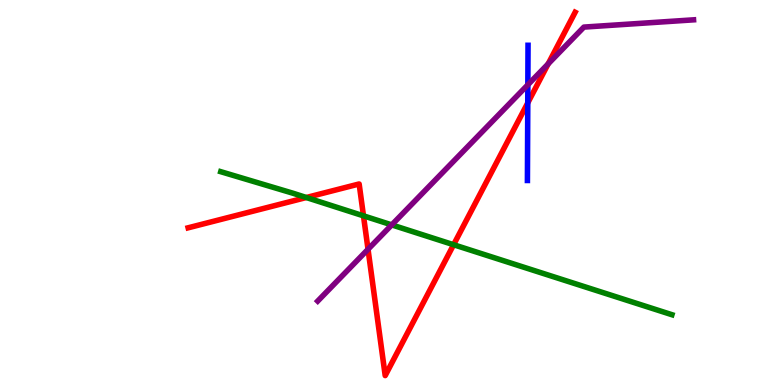[{'lines': ['blue', 'red'], 'intersections': [{'x': 6.81, 'y': 7.33}]}, {'lines': ['green', 'red'], 'intersections': [{'x': 3.95, 'y': 4.87}, {'x': 4.69, 'y': 4.39}, {'x': 5.85, 'y': 3.64}]}, {'lines': ['purple', 'red'], 'intersections': [{'x': 4.75, 'y': 3.52}, {'x': 7.07, 'y': 8.34}]}, {'lines': ['blue', 'green'], 'intersections': []}, {'lines': ['blue', 'purple'], 'intersections': [{'x': 6.81, 'y': 7.8}]}, {'lines': ['green', 'purple'], 'intersections': [{'x': 5.05, 'y': 4.16}]}]